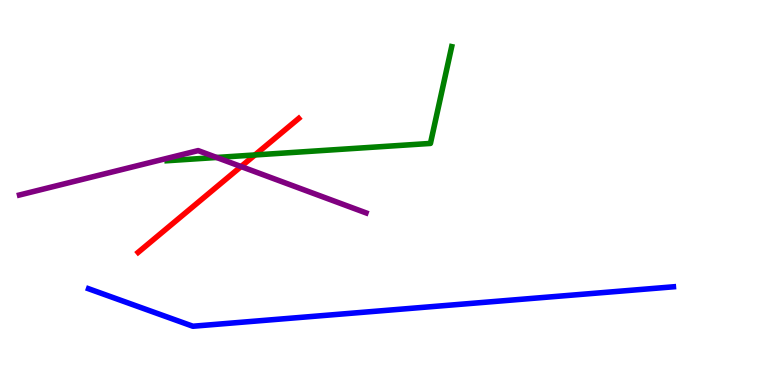[{'lines': ['blue', 'red'], 'intersections': []}, {'lines': ['green', 'red'], 'intersections': [{'x': 3.29, 'y': 5.98}]}, {'lines': ['purple', 'red'], 'intersections': [{'x': 3.11, 'y': 5.67}]}, {'lines': ['blue', 'green'], 'intersections': []}, {'lines': ['blue', 'purple'], 'intersections': []}, {'lines': ['green', 'purple'], 'intersections': [{'x': 2.8, 'y': 5.91}]}]